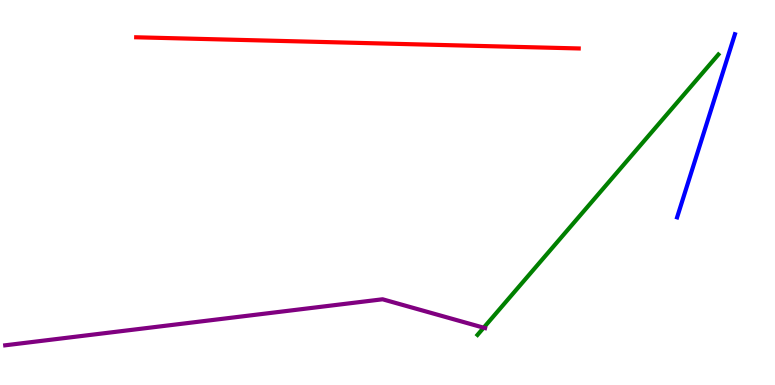[{'lines': ['blue', 'red'], 'intersections': []}, {'lines': ['green', 'red'], 'intersections': []}, {'lines': ['purple', 'red'], 'intersections': []}, {'lines': ['blue', 'green'], 'intersections': []}, {'lines': ['blue', 'purple'], 'intersections': []}, {'lines': ['green', 'purple'], 'intersections': [{'x': 6.24, 'y': 1.49}]}]